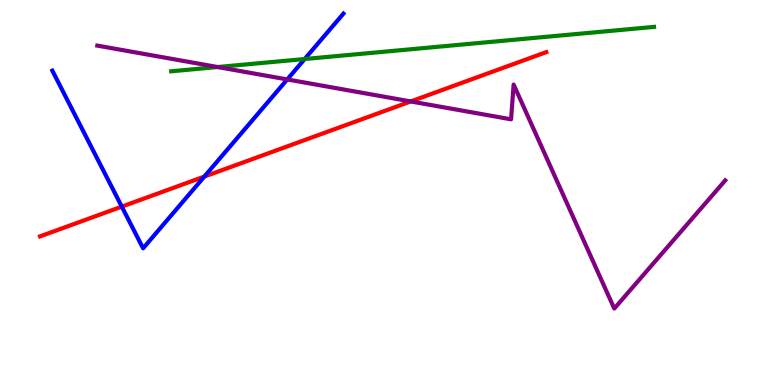[{'lines': ['blue', 'red'], 'intersections': [{'x': 1.57, 'y': 4.63}, {'x': 2.64, 'y': 5.41}]}, {'lines': ['green', 'red'], 'intersections': []}, {'lines': ['purple', 'red'], 'intersections': [{'x': 5.3, 'y': 7.37}]}, {'lines': ['blue', 'green'], 'intersections': [{'x': 3.93, 'y': 8.47}]}, {'lines': ['blue', 'purple'], 'intersections': [{'x': 3.71, 'y': 7.94}]}, {'lines': ['green', 'purple'], 'intersections': [{'x': 2.81, 'y': 8.26}]}]